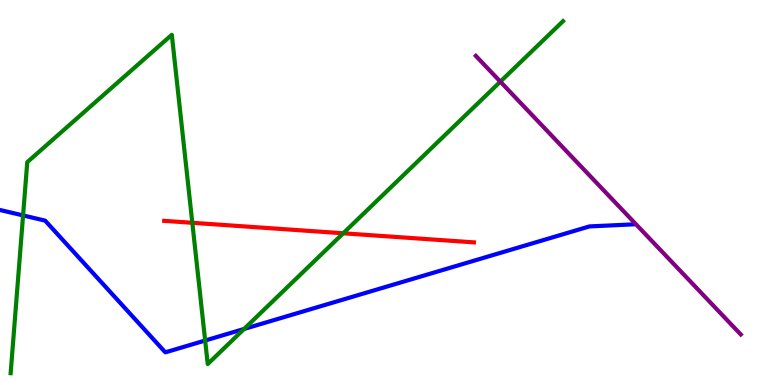[{'lines': ['blue', 'red'], 'intersections': []}, {'lines': ['green', 'red'], 'intersections': [{'x': 2.48, 'y': 4.21}, {'x': 4.43, 'y': 3.94}]}, {'lines': ['purple', 'red'], 'intersections': []}, {'lines': ['blue', 'green'], 'intersections': [{'x': 0.298, 'y': 4.4}, {'x': 2.65, 'y': 1.16}, {'x': 3.15, 'y': 1.46}]}, {'lines': ['blue', 'purple'], 'intersections': []}, {'lines': ['green', 'purple'], 'intersections': [{'x': 6.46, 'y': 7.88}]}]